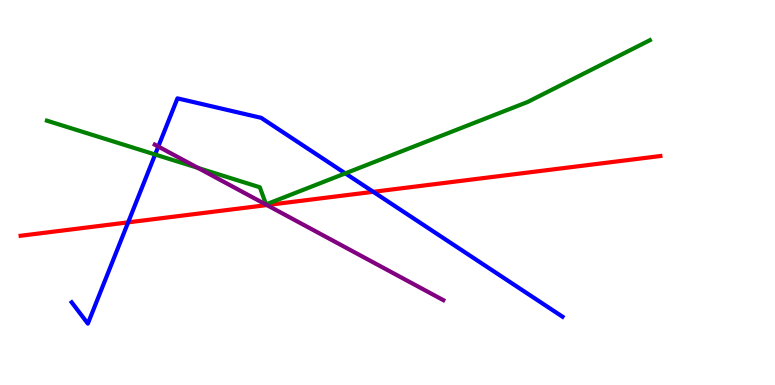[{'lines': ['blue', 'red'], 'intersections': [{'x': 1.65, 'y': 4.22}, {'x': 4.82, 'y': 5.02}]}, {'lines': ['green', 'red'], 'intersections': []}, {'lines': ['purple', 'red'], 'intersections': [{'x': 3.44, 'y': 4.67}]}, {'lines': ['blue', 'green'], 'intersections': [{'x': 2.0, 'y': 5.99}, {'x': 4.46, 'y': 5.5}]}, {'lines': ['blue', 'purple'], 'intersections': [{'x': 2.04, 'y': 6.19}]}, {'lines': ['green', 'purple'], 'intersections': [{'x': 2.55, 'y': 5.64}]}]